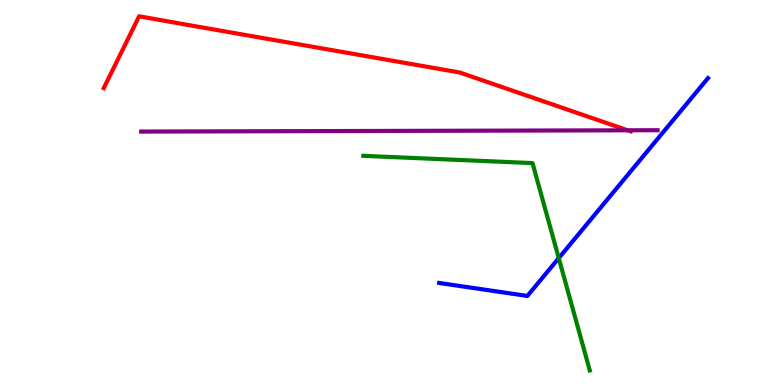[{'lines': ['blue', 'red'], 'intersections': []}, {'lines': ['green', 'red'], 'intersections': []}, {'lines': ['purple', 'red'], 'intersections': [{'x': 8.1, 'y': 6.62}]}, {'lines': ['blue', 'green'], 'intersections': [{'x': 7.21, 'y': 3.3}]}, {'lines': ['blue', 'purple'], 'intersections': []}, {'lines': ['green', 'purple'], 'intersections': []}]